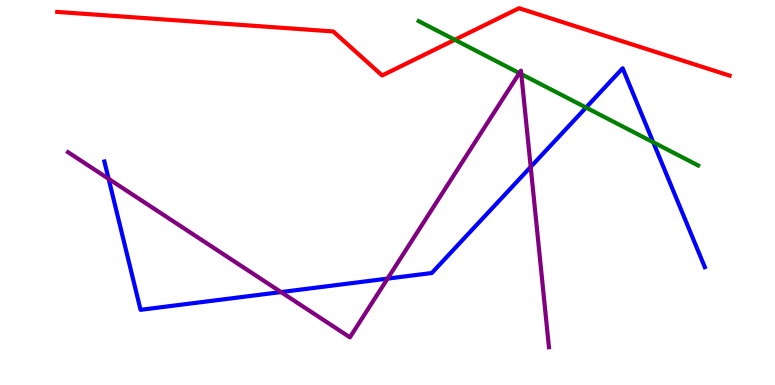[{'lines': ['blue', 'red'], 'intersections': []}, {'lines': ['green', 'red'], 'intersections': [{'x': 5.87, 'y': 8.97}]}, {'lines': ['purple', 'red'], 'intersections': []}, {'lines': ['blue', 'green'], 'intersections': [{'x': 7.56, 'y': 7.21}, {'x': 8.43, 'y': 6.31}]}, {'lines': ['blue', 'purple'], 'intersections': [{'x': 1.4, 'y': 5.35}, {'x': 3.63, 'y': 2.41}, {'x': 5.0, 'y': 2.76}, {'x': 6.85, 'y': 5.66}]}, {'lines': ['green', 'purple'], 'intersections': [{'x': 6.7, 'y': 8.1}, {'x': 6.73, 'y': 8.07}]}]